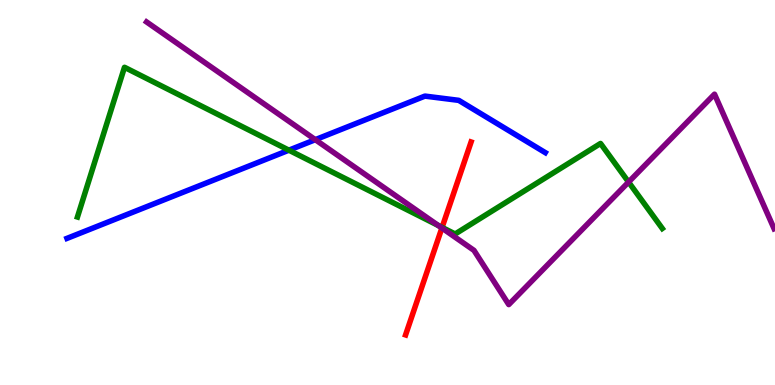[{'lines': ['blue', 'red'], 'intersections': []}, {'lines': ['green', 'red'], 'intersections': [{'x': 5.7, 'y': 4.09}]}, {'lines': ['purple', 'red'], 'intersections': [{'x': 5.7, 'y': 4.08}]}, {'lines': ['blue', 'green'], 'intersections': [{'x': 3.73, 'y': 6.1}]}, {'lines': ['blue', 'purple'], 'intersections': [{'x': 4.07, 'y': 6.37}]}, {'lines': ['green', 'purple'], 'intersections': [{'x': 5.66, 'y': 4.14}, {'x': 8.11, 'y': 5.27}]}]